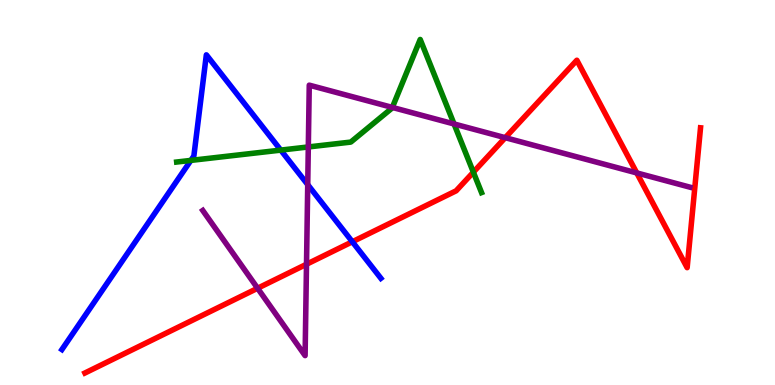[{'lines': ['blue', 'red'], 'intersections': [{'x': 4.55, 'y': 3.72}]}, {'lines': ['green', 'red'], 'intersections': [{'x': 6.11, 'y': 5.53}]}, {'lines': ['purple', 'red'], 'intersections': [{'x': 3.32, 'y': 2.51}, {'x': 3.95, 'y': 3.14}, {'x': 6.52, 'y': 6.42}, {'x': 8.22, 'y': 5.51}]}, {'lines': ['blue', 'green'], 'intersections': [{'x': 2.46, 'y': 5.83}, {'x': 3.62, 'y': 6.1}]}, {'lines': ['blue', 'purple'], 'intersections': [{'x': 3.97, 'y': 5.2}]}, {'lines': ['green', 'purple'], 'intersections': [{'x': 3.98, 'y': 6.18}, {'x': 5.06, 'y': 7.21}, {'x': 5.86, 'y': 6.78}]}]